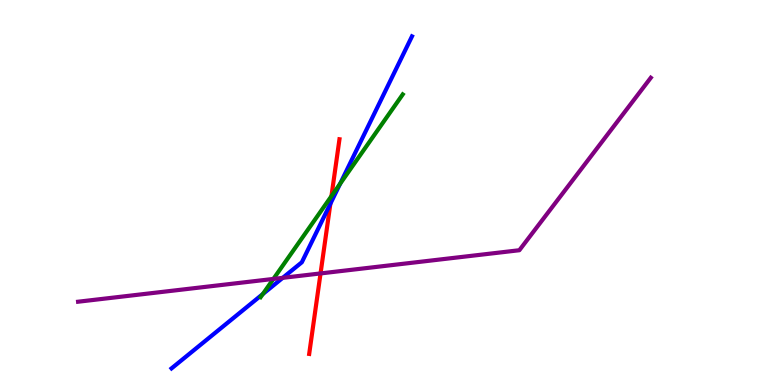[{'lines': ['blue', 'red'], 'intersections': [{'x': 4.26, 'y': 4.71}]}, {'lines': ['green', 'red'], 'intersections': [{'x': 4.28, 'y': 4.91}]}, {'lines': ['purple', 'red'], 'intersections': [{'x': 4.14, 'y': 2.9}]}, {'lines': ['blue', 'green'], 'intersections': [{'x': 3.39, 'y': 2.36}, {'x': 4.39, 'y': 5.23}]}, {'lines': ['blue', 'purple'], 'intersections': [{'x': 3.65, 'y': 2.78}]}, {'lines': ['green', 'purple'], 'intersections': [{'x': 3.53, 'y': 2.76}]}]